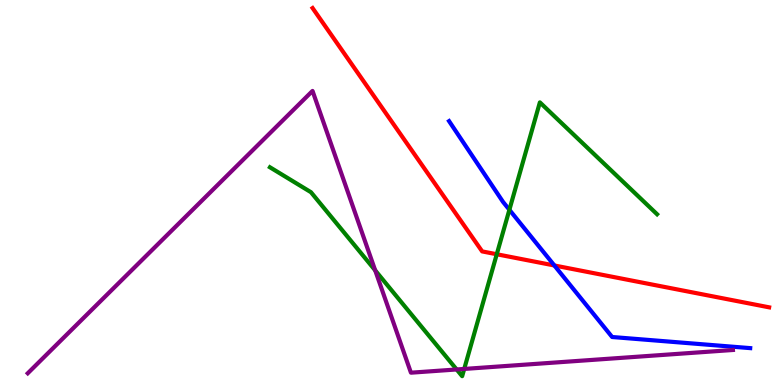[{'lines': ['blue', 'red'], 'intersections': [{'x': 7.15, 'y': 3.1}]}, {'lines': ['green', 'red'], 'intersections': [{'x': 6.41, 'y': 3.4}]}, {'lines': ['purple', 'red'], 'intersections': []}, {'lines': ['blue', 'green'], 'intersections': [{'x': 6.57, 'y': 4.55}]}, {'lines': ['blue', 'purple'], 'intersections': []}, {'lines': ['green', 'purple'], 'intersections': [{'x': 4.84, 'y': 2.98}, {'x': 5.89, 'y': 0.403}, {'x': 5.99, 'y': 0.417}]}]